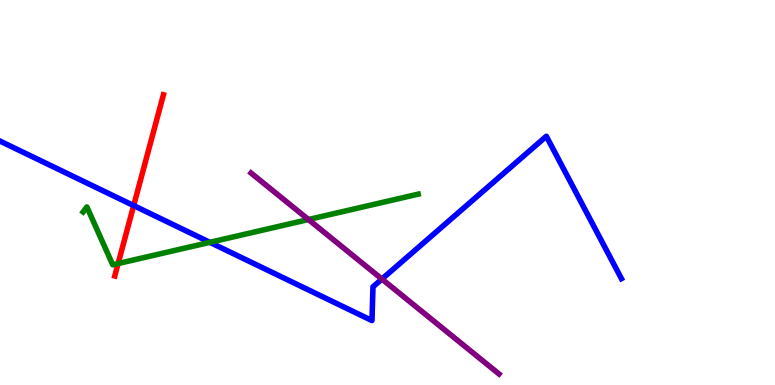[{'lines': ['blue', 'red'], 'intersections': [{'x': 1.72, 'y': 4.66}]}, {'lines': ['green', 'red'], 'intersections': [{'x': 1.52, 'y': 3.15}]}, {'lines': ['purple', 'red'], 'intersections': []}, {'lines': ['blue', 'green'], 'intersections': [{'x': 2.71, 'y': 3.71}]}, {'lines': ['blue', 'purple'], 'intersections': [{'x': 4.93, 'y': 2.75}]}, {'lines': ['green', 'purple'], 'intersections': [{'x': 3.98, 'y': 4.3}]}]